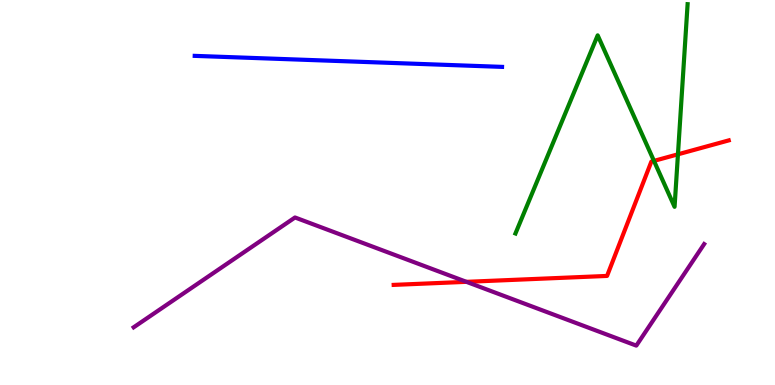[{'lines': ['blue', 'red'], 'intersections': []}, {'lines': ['green', 'red'], 'intersections': [{'x': 8.44, 'y': 5.82}, {'x': 8.75, 'y': 5.99}]}, {'lines': ['purple', 'red'], 'intersections': [{'x': 6.02, 'y': 2.68}]}, {'lines': ['blue', 'green'], 'intersections': []}, {'lines': ['blue', 'purple'], 'intersections': []}, {'lines': ['green', 'purple'], 'intersections': []}]